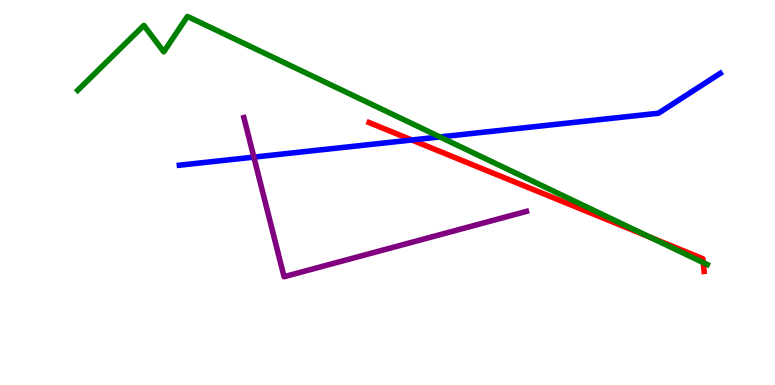[{'lines': ['blue', 'red'], 'intersections': [{'x': 5.31, 'y': 6.36}]}, {'lines': ['green', 'red'], 'intersections': [{'x': 8.38, 'y': 3.85}, {'x': 9.07, 'y': 3.18}]}, {'lines': ['purple', 'red'], 'intersections': []}, {'lines': ['blue', 'green'], 'intersections': [{'x': 5.68, 'y': 6.44}]}, {'lines': ['blue', 'purple'], 'intersections': [{'x': 3.28, 'y': 5.92}]}, {'lines': ['green', 'purple'], 'intersections': []}]